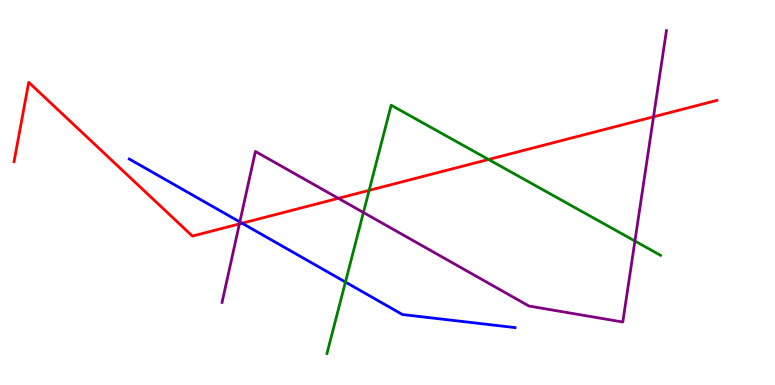[{'lines': ['blue', 'red'], 'intersections': [{'x': 3.12, 'y': 4.2}]}, {'lines': ['green', 'red'], 'intersections': [{'x': 4.76, 'y': 5.06}, {'x': 6.3, 'y': 5.86}]}, {'lines': ['purple', 'red'], 'intersections': [{'x': 3.09, 'y': 4.18}, {'x': 4.37, 'y': 4.85}, {'x': 8.43, 'y': 6.97}]}, {'lines': ['blue', 'green'], 'intersections': [{'x': 4.46, 'y': 2.67}]}, {'lines': ['blue', 'purple'], 'intersections': [{'x': 3.09, 'y': 4.24}]}, {'lines': ['green', 'purple'], 'intersections': [{'x': 4.69, 'y': 4.48}, {'x': 8.19, 'y': 3.74}]}]